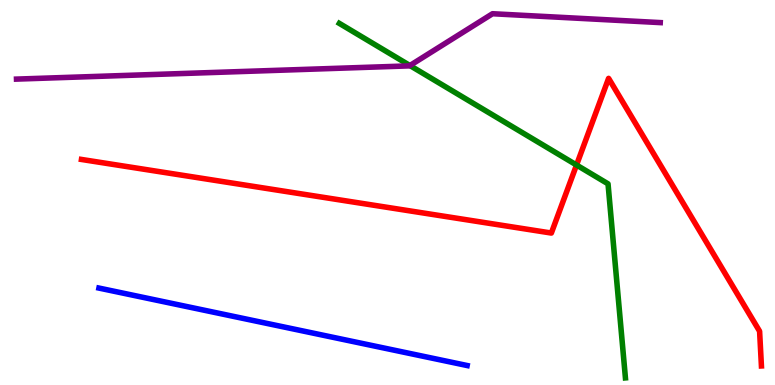[{'lines': ['blue', 'red'], 'intersections': []}, {'lines': ['green', 'red'], 'intersections': [{'x': 7.44, 'y': 5.71}]}, {'lines': ['purple', 'red'], 'intersections': []}, {'lines': ['blue', 'green'], 'intersections': []}, {'lines': ['blue', 'purple'], 'intersections': []}, {'lines': ['green', 'purple'], 'intersections': [{'x': 5.29, 'y': 8.3}]}]